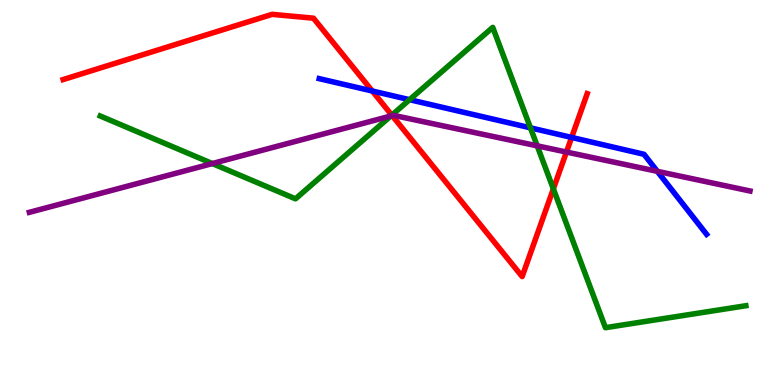[{'lines': ['blue', 'red'], 'intersections': [{'x': 4.8, 'y': 7.64}, {'x': 7.38, 'y': 6.43}]}, {'lines': ['green', 'red'], 'intersections': [{'x': 5.06, 'y': 7.01}, {'x': 7.14, 'y': 5.09}]}, {'lines': ['purple', 'red'], 'intersections': [{'x': 5.06, 'y': 7.0}, {'x': 7.31, 'y': 6.05}]}, {'lines': ['blue', 'green'], 'intersections': [{'x': 5.28, 'y': 7.41}, {'x': 6.84, 'y': 6.68}]}, {'lines': ['blue', 'purple'], 'intersections': [{'x': 8.48, 'y': 5.55}]}, {'lines': ['green', 'purple'], 'intersections': [{'x': 2.74, 'y': 5.75}, {'x': 5.04, 'y': 6.99}, {'x': 6.93, 'y': 6.21}]}]